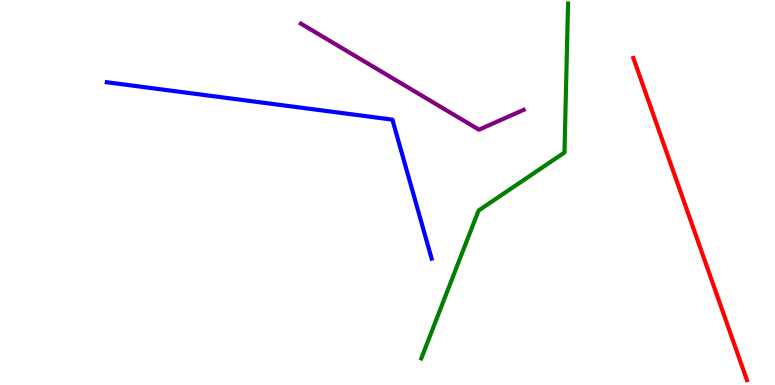[{'lines': ['blue', 'red'], 'intersections': []}, {'lines': ['green', 'red'], 'intersections': []}, {'lines': ['purple', 'red'], 'intersections': []}, {'lines': ['blue', 'green'], 'intersections': []}, {'lines': ['blue', 'purple'], 'intersections': []}, {'lines': ['green', 'purple'], 'intersections': []}]